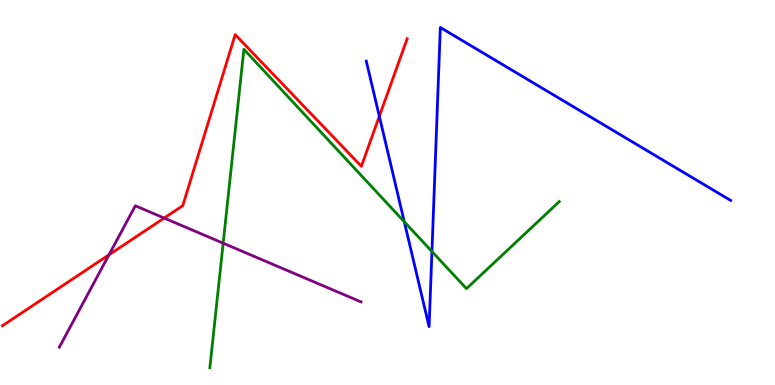[{'lines': ['blue', 'red'], 'intersections': [{'x': 4.89, 'y': 6.98}]}, {'lines': ['green', 'red'], 'intersections': []}, {'lines': ['purple', 'red'], 'intersections': [{'x': 1.41, 'y': 3.38}, {'x': 2.12, 'y': 4.34}]}, {'lines': ['blue', 'green'], 'intersections': [{'x': 5.22, 'y': 4.24}, {'x': 5.57, 'y': 3.47}]}, {'lines': ['blue', 'purple'], 'intersections': []}, {'lines': ['green', 'purple'], 'intersections': [{'x': 2.88, 'y': 3.68}]}]